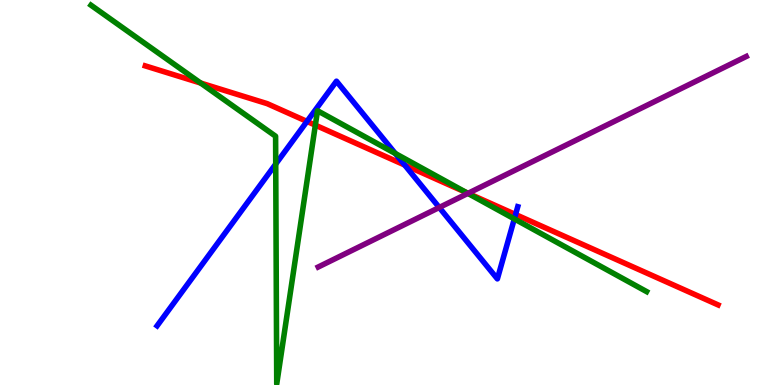[{'lines': ['blue', 'red'], 'intersections': [{'x': 3.96, 'y': 6.85}, {'x': 5.22, 'y': 5.71}, {'x': 6.65, 'y': 4.43}]}, {'lines': ['green', 'red'], 'intersections': [{'x': 2.59, 'y': 7.84}, {'x': 4.07, 'y': 6.75}, {'x': 6.02, 'y': 5.0}]}, {'lines': ['purple', 'red'], 'intersections': [{'x': 6.04, 'y': 4.98}]}, {'lines': ['blue', 'green'], 'intersections': [{'x': 3.56, 'y': 5.74}, {'x': 5.1, 'y': 6.01}, {'x': 6.64, 'y': 4.31}]}, {'lines': ['blue', 'purple'], 'intersections': [{'x': 5.67, 'y': 4.61}]}, {'lines': ['green', 'purple'], 'intersections': [{'x': 6.04, 'y': 4.98}]}]